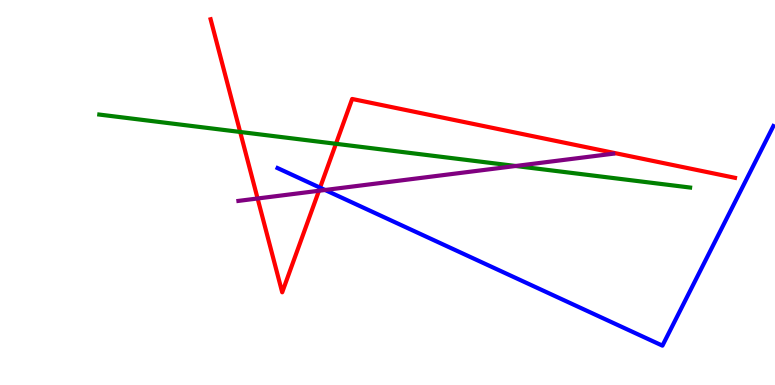[{'lines': ['blue', 'red'], 'intersections': [{'x': 4.13, 'y': 5.13}]}, {'lines': ['green', 'red'], 'intersections': [{'x': 3.1, 'y': 6.57}, {'x': 4.33, 'y': 6.27}]}, {'lines': ['purple', 'red'], 'intersections': [{'x': 3.32, 'y': 4.84}, {'x': 4.12, 'y': 5.05}]}, {'lines': ['blue', 'green'], 'intersections': []}, {'lines': ['blue', 'purple'], 'intersections': [{'x': 4.19, 'y': 5.07}]}, {'lines': ['green', 'purple'], 'intersections': [{'x': 6.65, 'y': 5.69}]}]